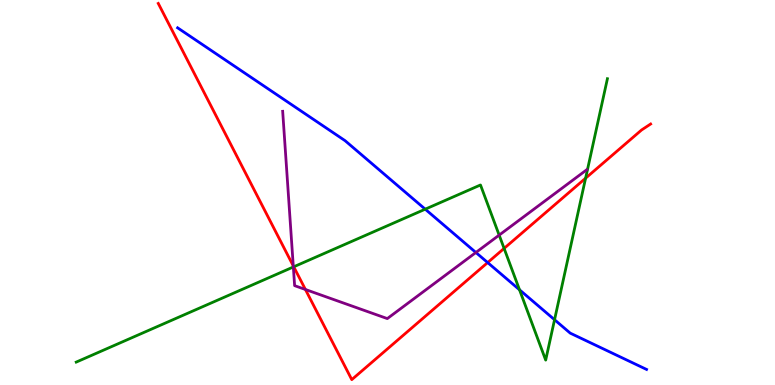[{'lines': ['blue', 'red'], 'intersections': [{'x': 6.29, 'y': 3.18}]}, {'lines': ['green', 'red'], 'intersections': [{'x': 3.79, 'y': 3.07}, {'x': 6.5, 'y': 3.55}, {'x': 7.56, 'y': 5.37}]}, {'lines': ['purple', 'red'], 'intersections': [{'x': 3.78, 'y': 3.09}, {'x': 3.94, 'y': 2.48}]}, {'lines': ['blue', 'green'], 'intersections': [{'x': 5.49, 'y': 4.57}, {'x': 6.7, 'y': 2.47}, {'x': 7.16, 'y': 1.7}]}, {'lines': ['blue', 'purple'], 'intersections': [{'x': 6.14, 'y': 3.44}]}, {'lines': ['green', 'purple'], 'intersections': [{'x': 3.79, 'y': 3.07}, {'x': 6.44, 'y': 3.89}]}]